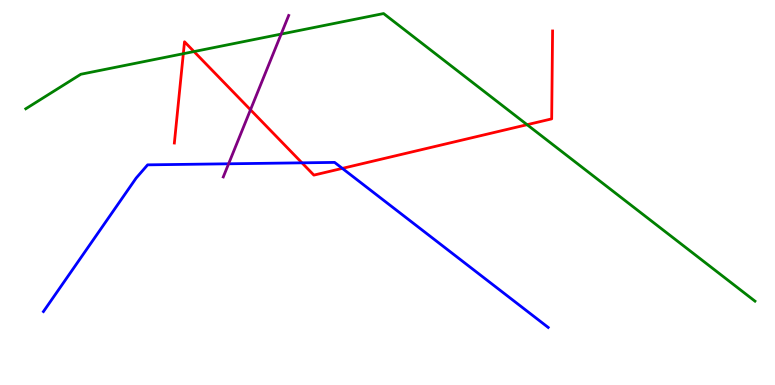[{'lines': ['blue', 'red'], 'intersections': [{'x': 3.9, 'y': 5.77}, {'x': 4.42, 'y': 5.63}]}, {'lines': ['green', 'red'], 'intersections': [{'x': 2.37, 'y': 8.61}, {'x': 2.5, 'y': 8.66}, {'x': 6.8, 'y': 6.76}]}, {'lines': ['purple', 'red'], 'intersections': [{'x': 3.23, 'y': 7.15}]}, {'lines': ['blue', 'green'], 'intersections': []}, {'lines': ['blue', 'purple'], 'intersections': [{'x': 2.95, 'y': 5.75}]}, {'lines': ['green', 'purple'], 'intersections': [{'x': 3.63, 'y': 9.11}]}]